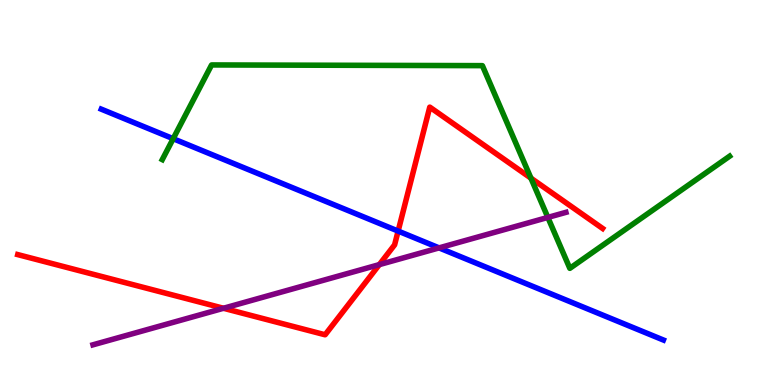[{'lines': ['blue', 'red'], 'intersections': [{'x': 5.14, 'y': 4.0}]}, {'lines': ['green', 'red'], 'intersections': [{'x': 6.85, 'y': 5.37}]}, {'lines': ['purple', 'red'], 'intersections': [{'x': 2.88, 'y': 1.99}, {'x': 4.89, 'y': 3.13}]}, {'lines': ['blue', 'green'], 'intersections': [{'x': 2.23, 'y': 6.4}]}, {'lines': ['blue', 'purple'], 'intersections': [{'x': 5.67, 'y': 3.56}]}, {'lines': ['green', 'purple'], 'intersections': [{'x': 7.07, 'y': 4.35}]}]